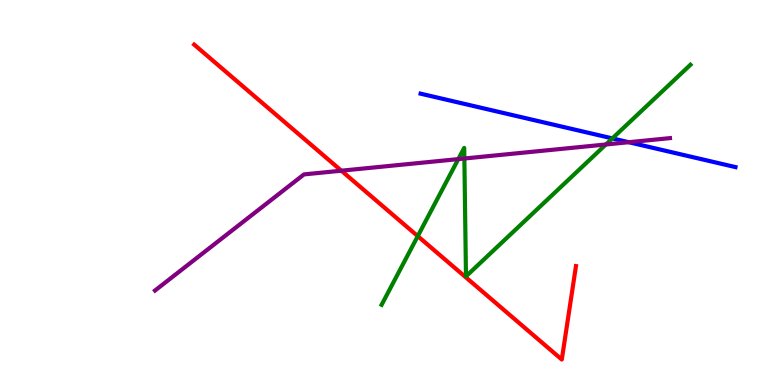[{'lines': ['blue', 'red'], 'intersections': []}, {'lines': ['green', 'red'], 'intersections': [{'x': 5.39, 'y': 3.87}]}, {'lines': ['purple', 'red'], 'intersections': [{'x': 4.4, 'y': 5.57}]}, {'lines': ['blue', 'green'], 'intersections': [{'x': 7.9, 'y': 6.41}]}, {'lines': ['blue', 'purple'], 'intersections': [{'x': 8.11, 'y': 6.31}]}, {'lines': ['green', 'purple'], 'intersections': [{'x': 5.91, 'y': 5.87}, {'x': 5.99, 'y': 5.88}, {'x': 7.82, 'y': 6.25}]}]